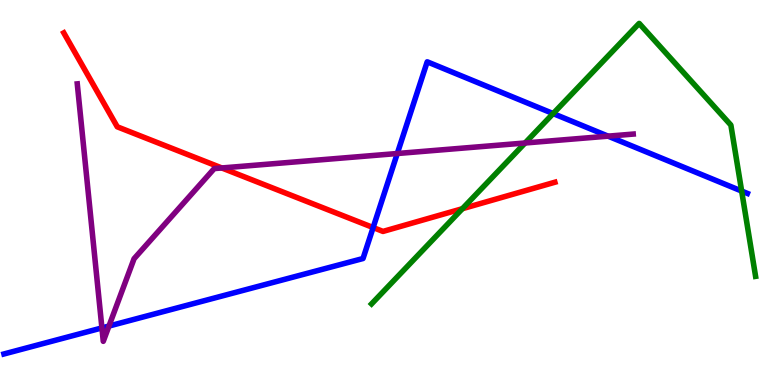[{'lines': ['blue', 'red'], 'intersections': [{'x': 4.81, 'y': 4.09}]}, {'lines': ['green', 'red'], 'intersections': [{'x': 5.97, 'y': 4.58}]}, {'lines': ['purple', 'red'], 'intersections': [{'x': 2.86, 'y': 5.64}]}, {'lines': ['blue', 'green'], 'intersections': [{'x': 7.14, 'y': 7.05}, {'x': 9.57, 'y': 5.04}]}, {'lines': ['blue', 'purple'], 'intersections': [{'x': 1.31, 'y': 1.48}, {'x': 1.41, 'y': 1.53}, {'x': 5.13, 'y': 6.01}, {'x': 7.85, 'y': 6.46}]}, {'lines': ['green', 'purple'], 'intersections': [{'x': 6.78, 'y': 6.29}]}]